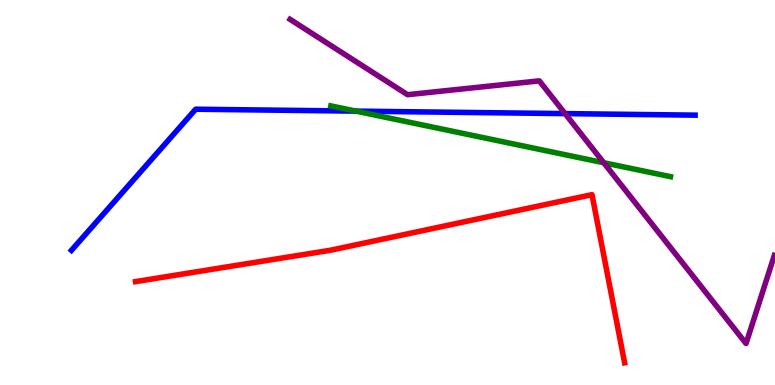[{'lines': ['blue', 'red'], 'intersections': []}, {'lines': ['green', 'red'], 'intersections': []}, {'lines': ['purple', 'red'], 'intersections': []}, {'lines': ['blue', 'green'], 'intersections': [{'x': 4.59, 'y': 7.11}]}, {'lines': ['blue', 'purple'], 'intersections': [{'x': 7.29, 'y': 7.05}]}, {'lines': ['green', 'purple'], 'intersections': [{'x': 7.79, 'y': 5.77}]}]